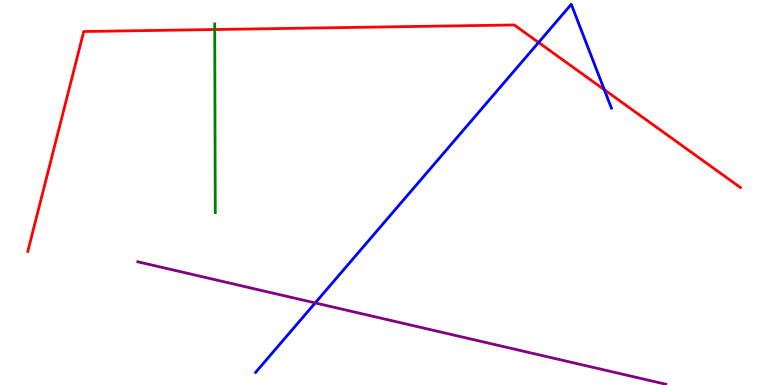[{'lines': ['blue', 'red'], 'intersections': [{'x': 6.95, 'y': 8.9}, {'x': 7.8, 'y': 7.67}]}, {'lines': ['green', 'red'], 'intersections': [{'x': 2.77, 'y': 9.23}]}, {'lines': ['purple', 'red'], 'intersections': []}, {'lines': ['blue', 'green'], 'intersections': []}, {'lines': ['blue', 'purple'], 'intersections': [{'x': 4.07, 'y': 2.13}]}, {'lines': ['green', 'purple'], 'intersections': []}]